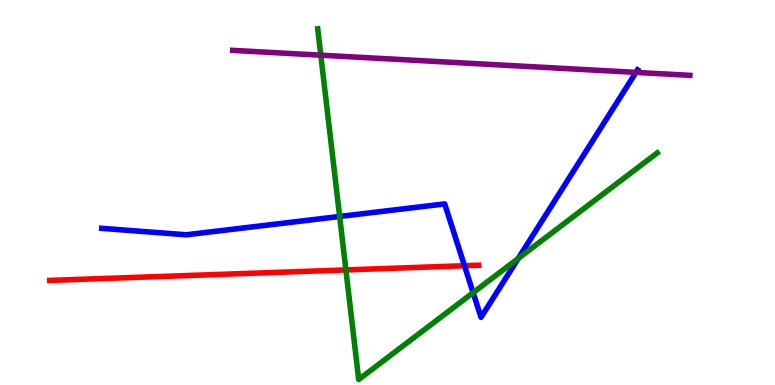[{'lines': ['blue', 'red'], 'intersections': [{'x': 5.99, 'y': 3.1}]}, {'lines': ['green', 'red'], 'intersections': [{'x': 4.46, 'y': 2.99}]}, {'lines': ['purple', 'red'], 'intersections': []}, {'lines': ['blue', 'green'], 'intersections': [{'x': 4.38, 'y': 4.38}, {'x': 6.1, 'y': 2.4}, {'x': 6.69, 'y': 3.29}]}, {'lines': ['blue', 'purple'], 'intersections': [{'x': 8.21, 'y': 8.12}]}, {'lines': ['green', 'purple'], 'intersections': [{'x': 4.14, 'y': 8.57}]}]